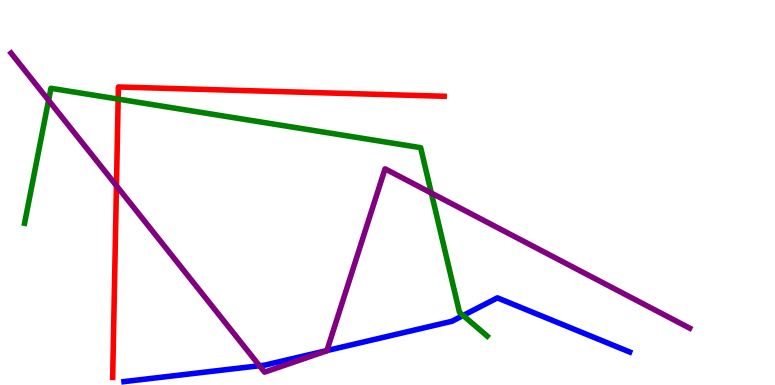[{'lines': ['blue', 'red'], 'intersections': []}, {'lines': ['green', 'red'], 'intersections': [{'x': 1.52, 'y': 7.43}]}, {'lines': ['purple', 'red'], 'intersections': [{'x': 1.5, 'y': 5.18}]}, {'lines': ['blue', 'green'], 'intersections': [{'x': 5.98, 'y': 1.81}]}, {'lines': ['blue', 'purple'], 'intersections': [{'x': 3.35, 'y': 0.5}, {'x': 4.22, 'y': 0.894}]}, {'lines': ['green', 'purple'], 'intersections': [{'x': 0.627, 'y': 7.39}, {'x': 5.57, 'y': 4.99}]}]